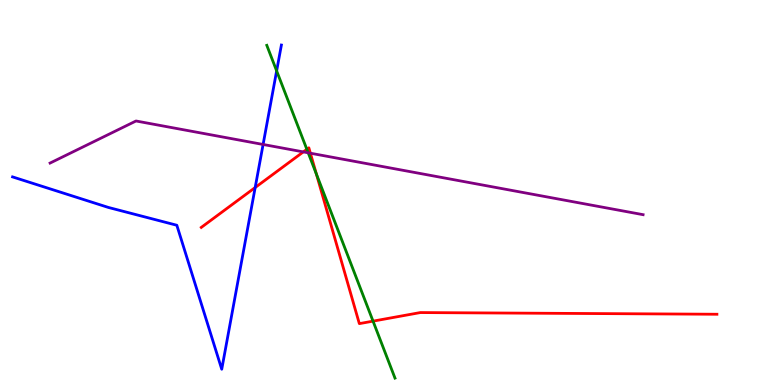[{'lines': ['blue', 'red'], 'intersections': [{'x': 3.29, 'y': 5.13}]}, {'lines': ['green', 'red'], 'intersections': [{'x': 3.96, 'y': 6.12}, {'x': 4.08, 'y': 5.48}, {'x': 4.81, 'y': 1.66}]}, {'lines': ['purple', 'red'], 'intersections': [{'x': 3.91, 'y': 6.05}, {'x': 4.01, 'y': 6.02}]}, {'lines': ['blue', 'green'], 'intersections': [{'x': 3.57, 'y': 8.16}]}, {'lines': ['blue', 'purple'], 'intersections': [{'x': 3.39, 'y': 6.25}]}, {'lines': ['green', 'purple'], 'intersections': [{'x': 3.98, 'y': 6.03}]}]